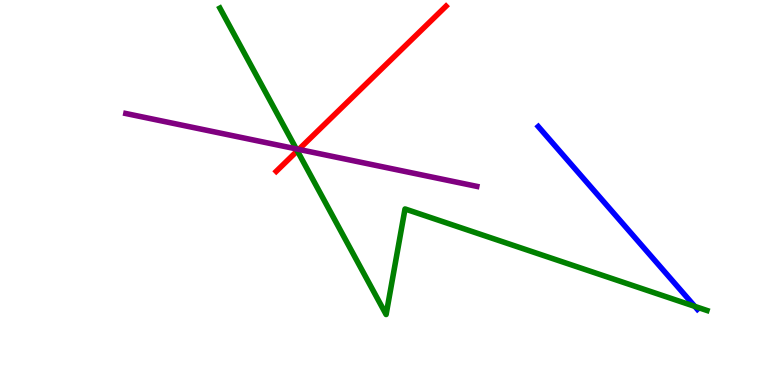[{'lines': ['blue', 'red'], 'intersections': []}, {'lines': ['green', 'red'], 'intersections': [{'x': 3.84, 'y': 6.08}]}, {'lines': ['purple', 'red'], 'intersections': [{'x': 3.86, 'y': 6.12}]}, {'lines': ['blue', 'green'], 'intersections': [{'x': 8.97, 'y': 2.04}]}, {'lines': ['blue', 'purple'], 'intersections': []}, {'lines': ['green', 'purple'], 'intersections': [{'x': 3.82, 'y': 6.13}]}]